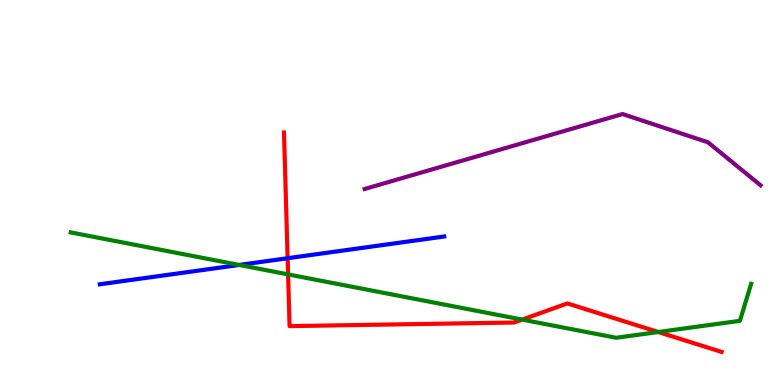[{'lines': ['blue', 'red'], 'intersections': [{'x': 3.71, 'y': 3.29}]}, {'lines': ['green', 'red'], 'intersections': [{'x': 3.72, 'y': 2.87}, {'x': 6.74, 'y': 1.7}, {'x': 8.49, 'y': 1.38}]}, {'lines': ['purple', 'red'], 'intersections': []}, {'lines': ['blue', 'green'], 'intersections': [{'x': 3.09, 'y': 3.12}]}, {'lines': ['blue', 'purple'], 'intersections': []}, {'lines': ['green', 'purple'], 'intersections': []}]